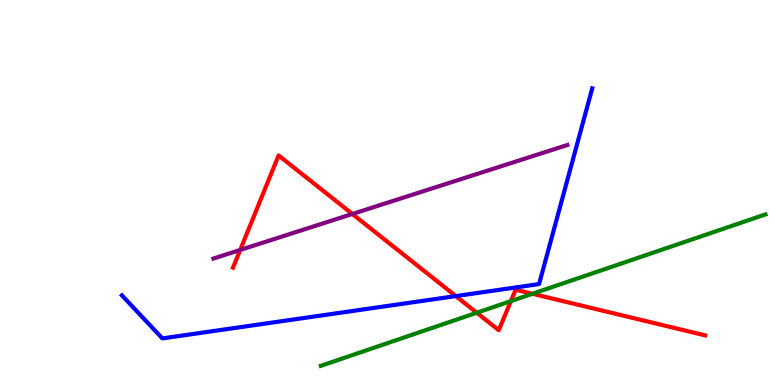[{'lines': ['blue', 'red'], 'intersections': [{'x': 5.88, 'y': 2.31}]}, {'lines': ['green', 'red'], 'intersections': [{'x': 6.15, 'y': 1.88}, {'x': 6.59, 'y': 2.18}, {'x': 6.87, 'y': 2.37}]}, {'lines': ['purple', 'red'], 'intersections': [{'x': 3.1, 'y': 3.51}, {'x': 4.55, 'y': 4.44}]}, {'lines': ['blue', 'green'], 'intersections': []}, {'lines': ['blue', 'purple'], 'intersections': []}, {'lines': ['green', 'purple'], 'intersections': []}]